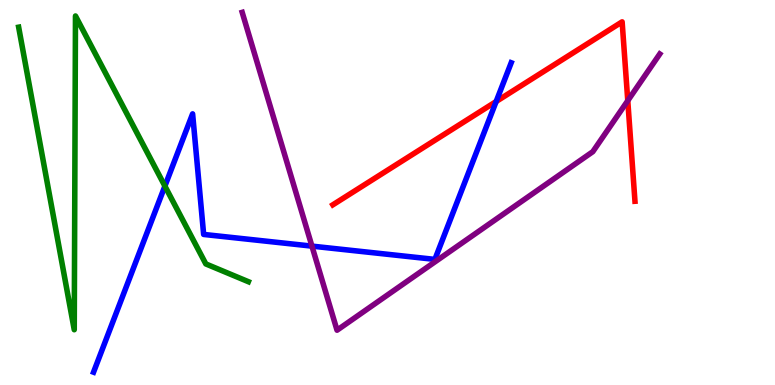[{'lines': ['blue', 'red'], 'intersections': [{'x': 6.4, 'y': 7.36}]}, {'lines': ['green', 'red'], 'intersections': []}, {'lines': ['purple', 'red'], 'intersections': [{'x': 8.1, 'y': 7.39}]}, {'lines': ['blue', 'green'], 'intersections': [{'x': 2.13, 'y': 5.17}]}, {'lines': ['blue', 'purple'], 'intersections': [{'x': 4.03, 'y': 3.61}]}, {'lines': ['green', 'purple'], 'intersections': []}]